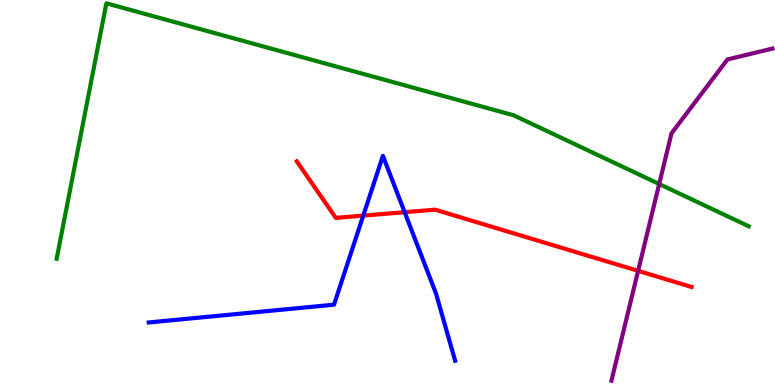[{'lines': ['blue', 'red'], 'intersections': [{'x': 4.69, 'y': 4.4}, {'x': 5.22, 'y': 4.49}]}, {'lines': ['green', 'red'], 'intersections': []}, {'lines': ['purple', 'red'], 'intersections': [{'x': 8.23, 'y': 2.96}]}, {'lines': ['blue', 'green'], 'intersections': []}, {'lines': ['blue', 'purple'], 'intersections': []}, {'lines': ['green', 'purple'], 'intersections': [{'x': 8.51, 'y': 5.22}]}]